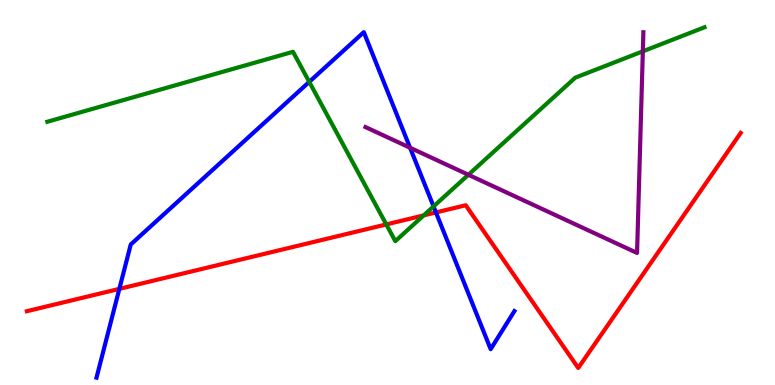[{'lines': ['blue', 'red'], 'intersections': [{'x': 1.54, 'y': 2.5}, {'x': 5.63, 'y': 4.48}]}, {'lines': ['green', 'red'], 'intersections': [{'x': 4.98, 'y': 4.17}, {'x': 5.47, 'y': 4.41}]}, {'lines': ['purple', 'red'], 'intersections': []}, {'lines': ['blue', 'green'], 'intersections': [{'x': 3.99, 'y': 7.87}, {'x': 5.59, 'y': 4.64}]}, {'lines': ['blue', 'purple'], 'intersections': [{'x': 5.29, 'y': 6.16}]}, {'lines': ['green', 'purple'], 'intersections': [{'x': 6.04, 'y': 5.46}, {'x': 8.29, 'y': 8.67}]}]